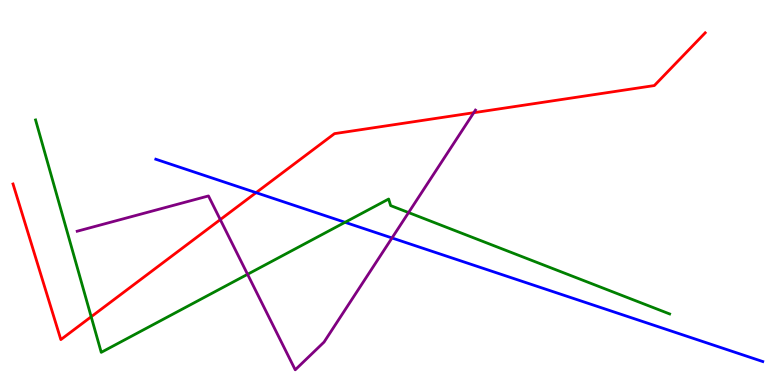[{'lines': ['blue', 'red'], 'intersections': [{'x': 3.3, 'y': 5.0}]}, {'lines': ['green', 'red'], 'intersections': [{'x': 1.18, 'y': 1.77}]}, {'lines': ['purple', 'red'], 'intersections': [{'x': 2.84, 'y': 4.3}, {'x': 6.11, 'y': 7.07}]}, {'lines': ['blue', 'green'], 'intersections': [{'x': 4.45, 'y': 4.23}]}, {'lines': ['blue', 'purple'], 'intersections': [{'x': 5.06, 'y': 3.82}]}, {'lines': ['green', 'purple'], 'intersections': [{'x': 3.19, 'y': 2.88}, {'x': 5.27, 'y': 4.48}]}]